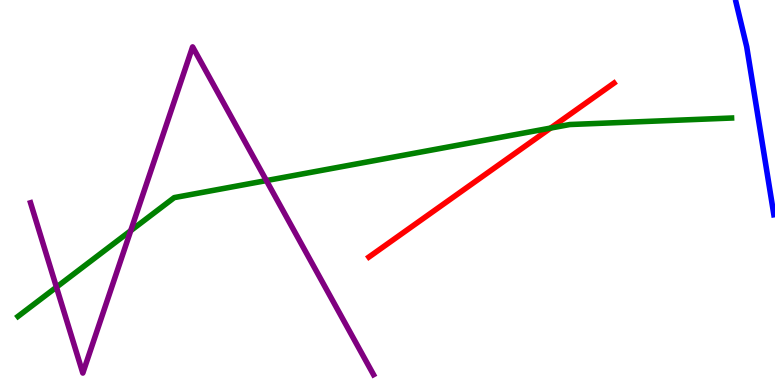[{'lines': ['blue', 'red'], 'intersections': []}, {'lines': ['green', 'red'], 'intersections': [{'x': 7.1, 'y': 6.67}]}, {'lines': ['purple', 'red'], 'intersections': []}, {'lines': ['blue', 'green'], 'intersections': []}, {'lines': ['blue', 'purple'], 'intersections': []}, {'lines': ['green', 'purple'], 'intersections': [{'x': 0.728, 'y': 2.54}, {'x': 1.69, 'y': 4.01}, {'x': 3.44, 'y': 5.31}]}]